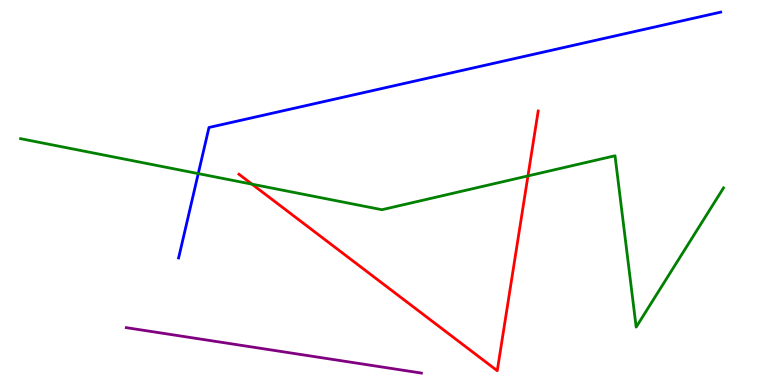[{'lines': ['blue', 'red'], 'intersections': []}, {'lines': ['green', 'red'], 'intersections': [{'x': 3.25, 'y': 5.22}, {'x': 6.81, 'y': 5.43}]}, {'lines': ['purple', 'red'], 'intersections': []}, {'lines': ['blue', 'green'], 'intersections': [{'x': 2.56, 'y': 5.49}]}, {'lines': ['blue', 'purple'], 'intersections': []}, {'lines': ['green', 'purple'], 'intersections': []}]